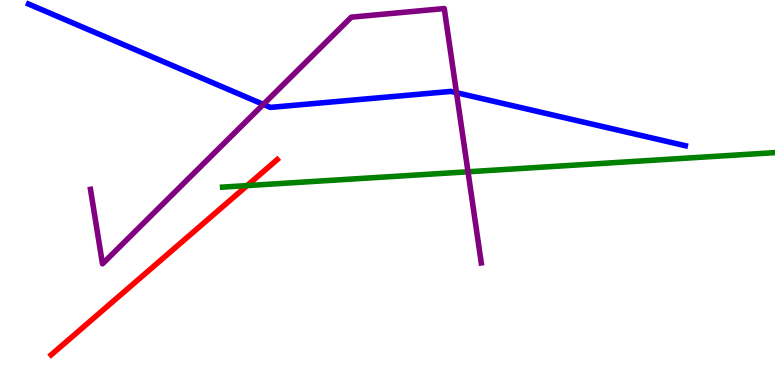[{'lines': ['blue', 'red'], 'intersections': []}, {'lines': ['green', 'red'], 'intersections': [{'x': 3.19, 'y': 5.18}]}, {'lines': ['purple', 'red'], 'intersections': []}, {'lines': ['blue', 'green'], 'intersections': []}, {'lines': ['blue', 'purple'], 'intersections': [{'x': 3.4, 'y': 7.29}, {'x': 5.89, 'y': 7.59}]}, {'lines': ['green', 'purple'], 'intersections': [{'x': 6.04, 'y': 5.54}]}]